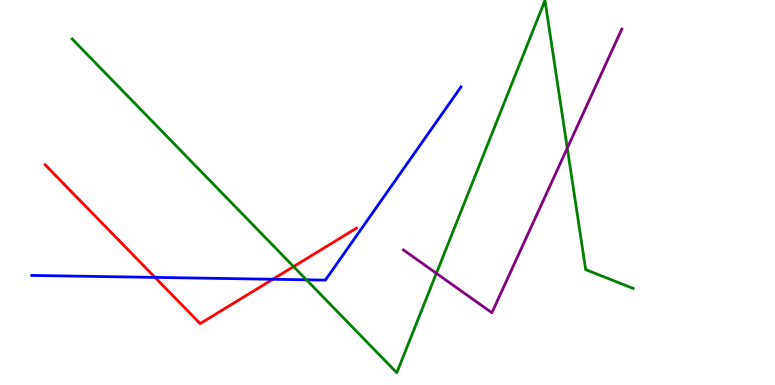[{'lines': ['blue', 'red'], 'intersections': [{'x': 2.0, 'y': 2.8}, {'x': 3.52, 'y': 2.75}]}, {'lines': ['green', 'red'], 'intersections': [{'x': 3.79, 'y': 3.08}]}, {'lines': ['purple', 'red'], 'intersections': []}, {'lines': ['blue', 'green'], 'intersections': [{'x': 3.95, 'y': 2.73}]}, {'lines': ['blue', 'purple'], 'intersections': []}, {'lines': ['green', 'purple'], 'intersections': [{'x': 5.63, 'y': 2.9}, {'x': 7.32, 'y': 6.15}]}]